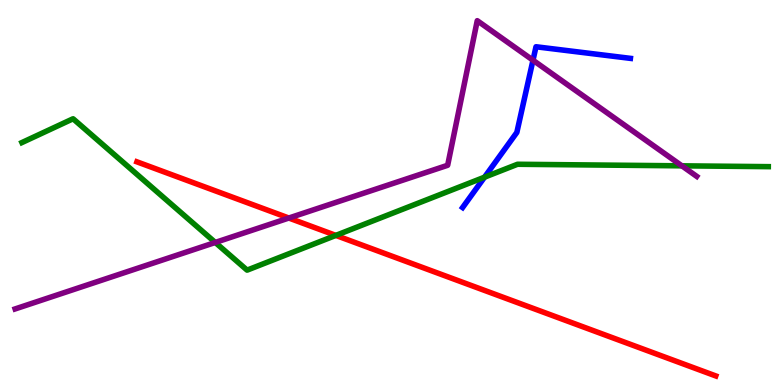[{'lines': ['blue', 'red'], 'intersections': []}, {'lines': ['green', 'red'], 'intersections': [{'x': 4.33, 'y': 3.89}]}, {'lines': ['purple', 'red'], 'intersections': [{'x': 3.73, 'y': 4.34}]}, {'lines': ['blue', 'green'], 'intersections': [{'x': 6.25, 'y': 5.4}]}, {'lines': ['blue', 'purple'], 'intersections': [{'x': 6.88, 'y': 8.44}]}, {'lines': ['green', 'purple'], 'intersections': [{'x': 2.78, 'y': 3.7}, {'x': 8.8, 'y': 5.69}]}]